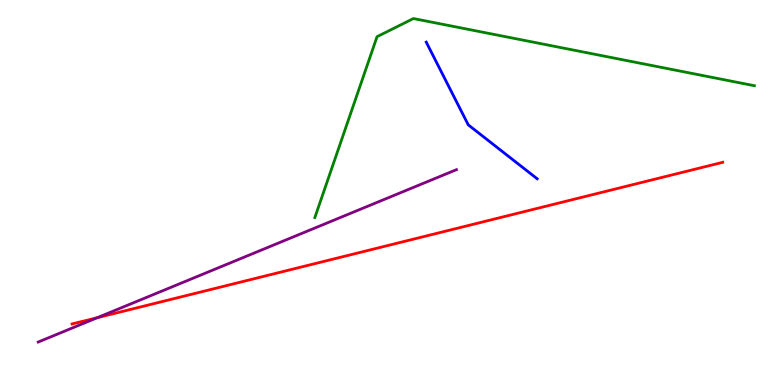[{'lines': ['blue', 'red'], 'intersections': []}, {'lines': ['green', 'red'], 'intersections': []}, {'lines': ['purple', 'red'], 'intersections': [{'x': 1.26, 'y': 1.75}]}, {'lines': ['blue', 'green'], 'intersections': []}, {'lines': ['blue', 'purple'], 'intersections': []}, {'lines': ['green', 'purple'], 'intersections': []}]